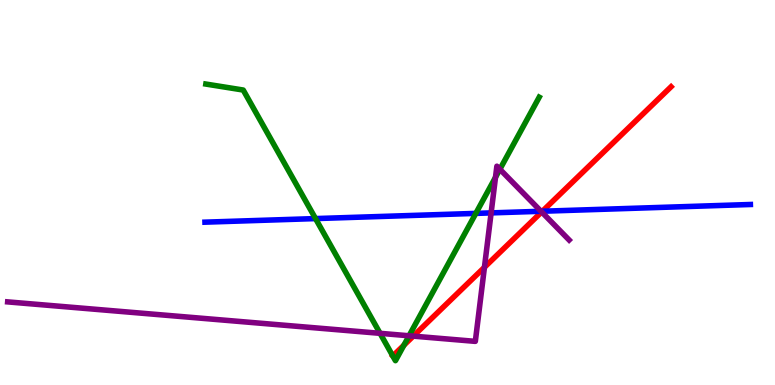[{'lines': ['blue', 'red'], 'intersections': [{'x': 7.0, 'y': 4.51}]}, {'lines': ['green', 'red'], 'intersections': [{'x': 5.07, 'y': 0.754}, {'x': 5.21, 'y': 1.03}]}, {'lines': ['purple', 'red'], 'intersections': [{'x': 5.33, 'y': 1.27}, {'x': 6.25, 'y': 3.06}, {'x': 6.99, 'y': 4.5}]}, {'lines': ['blue', 'green'], 'intersections': [{'x': 4.07, 'y': 4.32}, {'x': 6.14, 'y': 4.46}]}, {'lines': ['blue', 'purple'], 'intersections': [{'x': 6.34, 'y': 4.47}, {'x': 6.98, 'y': 4.51}]}, {'lines': ['green', 'purple'], 'intersections': [{'x': 4.9, 'y': 1.34}, {'x': 5.28, 'y': 1.28}, {'x': 6.39, 'y': 5.39}, {'x': 6.45, 'y': 5.6}]}]